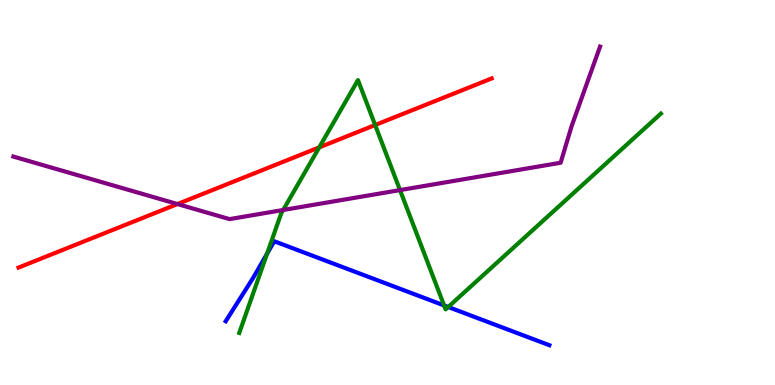[{'lines': ['blue', 'red'], 'intersections': []}, {'lines': ['green', 'red'], 'intersections': [{'x': 4.12, 'y': 6.17}, {'x': 4.84, 'y': 6.75}]}, {'lines': ['purple', 'red'], 'intersections': [{'x': 2.29, 'y': 4.7}]}, {'lines': ['blue', 'green'], 'intersections': [{'x': 3.45, 'y': 3.41}, {'x': 5.73, 'y': 2.07}, {'x': 5.78, 'y': 2.03}]}, {'lines': ['blue', 'purple'], 'intersections': []}, {'lines': ['green', 'purple'], 'intersections': [{'x': 3.65, 'y': 4.55}, {'x': 5.16, 'y': 5.06}]}]